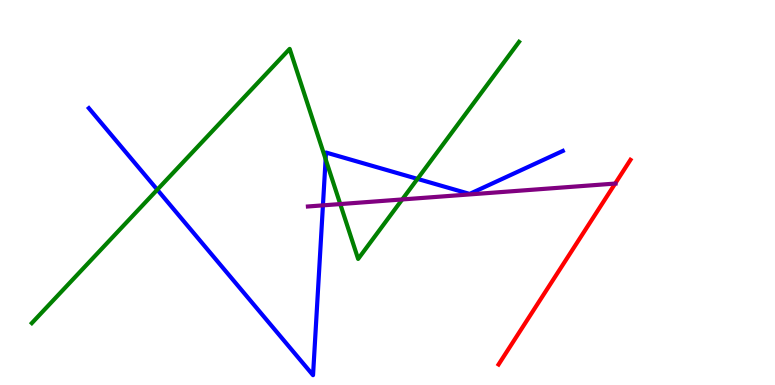[{'lines': ['blue', 'red'], 'intersections': []}, {'lines': ['green', 'red'], 'intersections': []}, {'lines': ['purple', 'red'], 'intersections': [{'x': 7.94, 'y': 5.23}]}, {'lines': ['blue', 'green'], 'intersections': [{'x': 2.03, 'y': 5.07}, {'x': 4.2, 'y': 5.87}, {'x': 5.39, 'y': 5.35}]}, {'lines': ['blue', 'purple'], 'intersections': [{'x': 4.17, 'y': 4.67}]}, {'lines': ['green', 'purple'], 'intersections': [{'x': 4.39, 'y': 4.7}, {'x': 5.19, 'y': 4.82}]}]